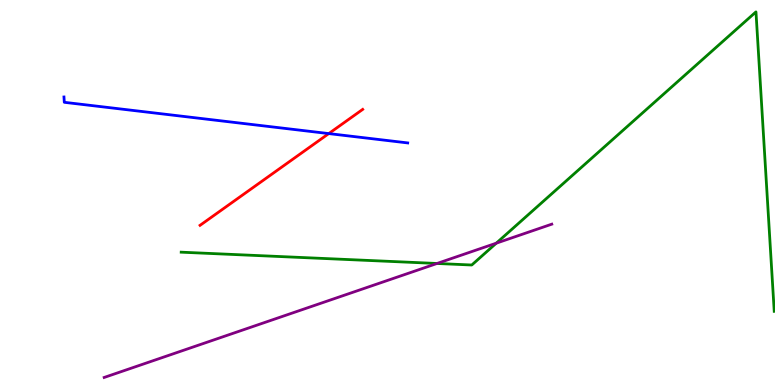[{'lines': ['blue', 'red'], 'intersections': [{'x': 4.24, 'y': 6.53}]}, {'lines': ['green', 'red'], 'intersections': []}, {'lines': ['purple', 'red'], 'intersections': []}, {'lines': ['blue', 'green'], 'intersections': []}, {'lines': ['blue', 'purple'], 'intersections': []}, {'lines': ['green', 'purple'], 'intersections': [{'x': 5.64, 'y': 3.16}, {'x': 6.4, 'y': 3.68}]}]